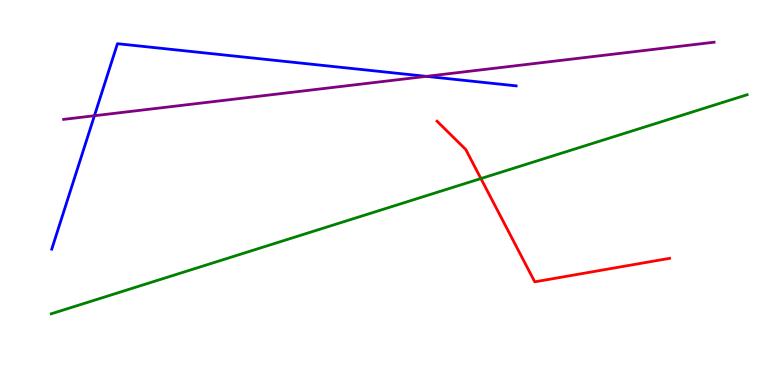[{'lines': ['blue', 'red'], 'intersections': []}, {'lines': ['green', 'red'], 'intersections': [{'x': 6.21, 'y': 5.36}]}, {'lines': ['purple', 'red'], 'intersections': []}, {'lines': ['blue', 'green'], 'intersections': []}, {'lines': ['blue', 'purple'], 'intersections': [{'x': 1.22, 'y': 6.99}, {'x': 5.5, 'y': 8.02}]}, {'lines': ['green', 'purple'], 'intersections': []}]